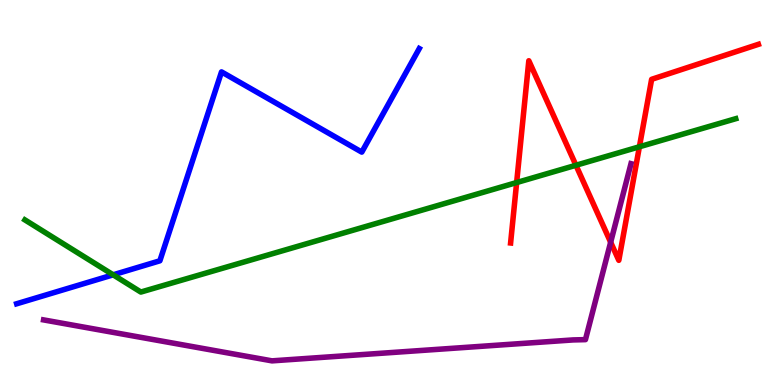[{'lines': ['blue', 'red'], 'intersections': []}, {'lines': ['green', 'red'], 'intersections': [{'x': 6.67, 'y': 5.26}, {'x': 7.43, 'y': 5.71}, {'x': 8.25, 'y': 6.19}]}, {'lines': ['purple', 'red'], 'intersections': [{'x': 7.88, 'y': 3.71}]}, {'lines': ['blue', 'green'], 'intersections': [{'x': 1.46, 'y': 2.86}]}, {'lines': ['blue', 'purple'], 'intersections': []}, {'lines': ['green', 'purple'], 'intersections': []}]